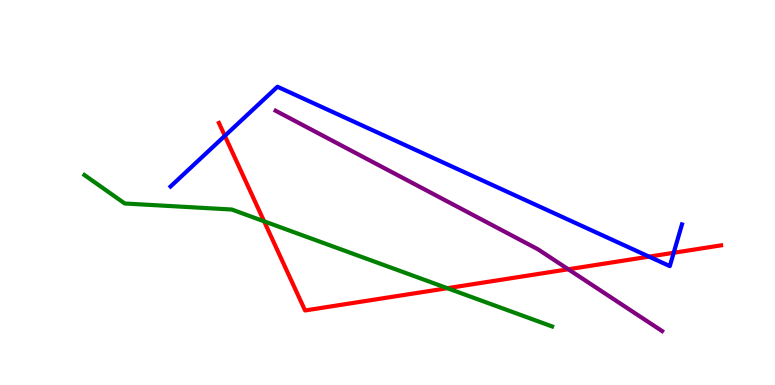[{'lines': ['blue', 'red'], 'intersections': [{'x': 2.9, 'y': 6.47}, {'x': 8.37, 'y': 3.33}, {'x': 8.69, 'y': 3.43}]}, {'lines': ['green', 'red'], 'intersections': [{'x': 3.41, 'y': 4.25}, {'x': 5.77, 'y': 2.51}]}, {'lines': ['purple', 'red'], 'intersections': [{'x': 7.33, 'y': 3.01}]}, {'lines': ['blue', 'green'], 'intersections': []}, {'lines': ['blue', 'purple'], 'intersections': []}, {'lines': ['green', 'purple'], 'intersections': []}]